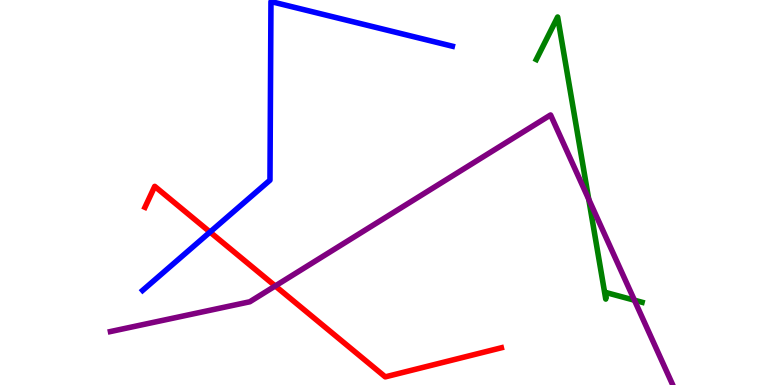[{'lines': ['blue', 'red'], 'intersections': [{'x': 2.71, 'y': 3.97}]}, {'lines': ['green', 'red'], 'intersections': []}, {'lines': ['purple', 'red'], 'intersections': [{'x': 3.55, 'y': 2.57}]}, {'lines': ['blue', 'green'], 'intersections': []}, {'lines': ['blue', 'purple'], 'intersections': []}, {'lines': ['green', 'purple'], 'intersections': [{'x': 7.6, 'y': 4.82}, {'x': 8.19, 'y': 2.2}]}]